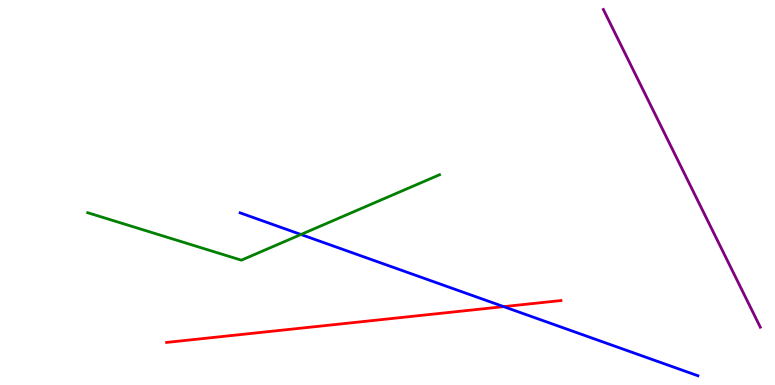[{'lines': ['blue', 'red'], 'intersections': [{'x': 6.5, 'y': 2.04}]}, {'lines': ['green', 'red'], 'intersections': []}, {'lines': ['purple', 'red'], 'intersections': []}, {'lines': ['blue', 'green'], 'intersections': [{'x': 3.88, 'y': 3.91}]}, {'lines': ['blue', 'purple'], 'intersections': []}, {'lines': ['green', 'purple'], 'intersections': []}]